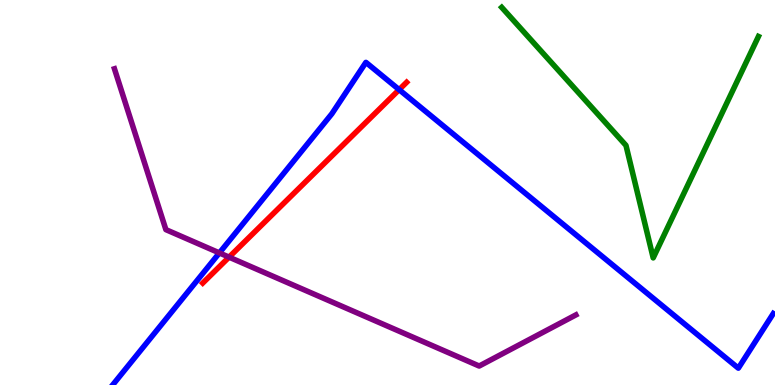[{'lines': ['blue', 'red'], 'intersections': [{'x': 5.15, 'y': 7.67}]}, {'lines': ['green', 'red'], 'intersections': []}, {'lines': ['purple', 'red'], 'intersections': [{'x': 2.96, 'y': 3.32}]}, {'lines': ['blue', 'green'], 'intersections': []}, {'lines': ['blue', 'purple'], 'intersections': [{'x': 2.83, 'y': 3.43}]}, {'lines': ['green', 'purple'], 'intersections': []}]